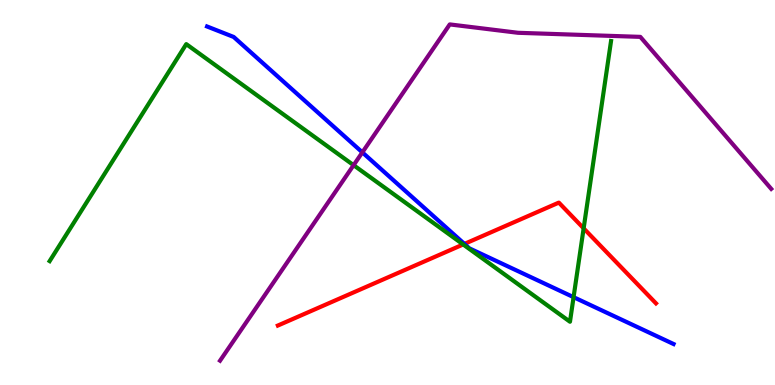[{'lines': ['blue', 'red'], 'intersections': [{'x': 5.99, 'y': 3.66}]}, {'lines': ['green', 'red'], 'intersections': [{'x': 5.98, 'y': 3.65}, {'x': 7.53, 'y': 4.07}]}, {'lines': ['purple', 'red'], 'intersections': []}, {'lines': ['blue', 'green'], 'intersections': [{'x': 7.4, 'y': 2.28}]}, {'lines': ['blue', 'purple'], 'intersections': [{'x': 4.68, 'y': 6.04}]}, {'lines': ['green', 'purple'], 'intersections': [{'x': 4.56, 'y': 5.71}]}]